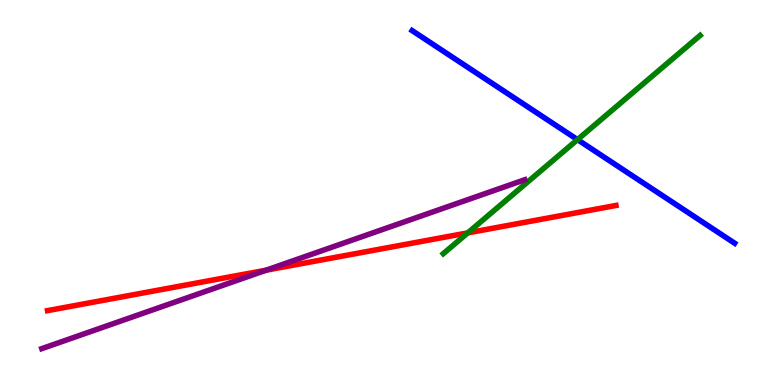[{'lines': ['blue', 'red'], 'intersections': []}, {'lines': ['green', 'red'], 'intersections': [{'x': 6.04, 'y': 3.95}]}, {'lines': ['purple', 'red'], 'intersections': [{'x': 3.43, 'y': 2.98}]}, {'lines': ['blue', 'green'], 'intersections': [{'x': 7.45, 'y': 6.37}]}, {'lines': ['blue', 'purple'], 'intersections': []}, {'lines': ['green', 'purple'], 'intersections': []}]